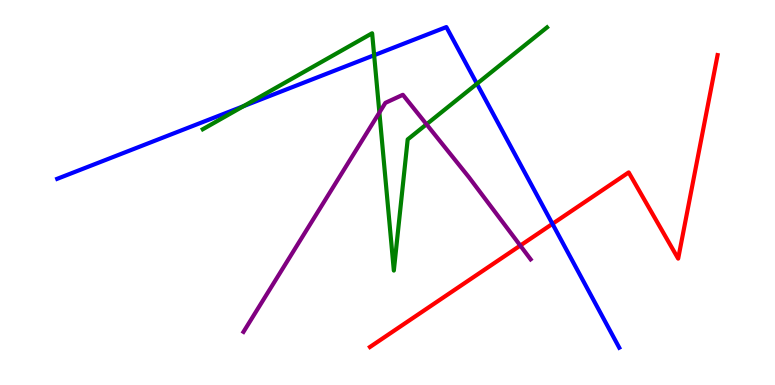[{'lines': ['blue', 'red'], 'intersections': [{'x': 7.13, 'y': 4.19}]}, {'lines': ['green', 'red'], 'intersections': []}, {'lines': ['purple', 'red'], 'intersections': [{'x': 6.71, 'y': 3.62}]}, {'lines': ['blue', 'green'], 'intersections': [{'x': 3.14, 'y': 7.24}, {'x': 4.83, 'y': 8.57}, {'x': 6.15, 'y': 7.82}]}, {'lines': ['blue', 'purple'], 'intersections': []}, {'lines': ['green', 'purple'], 'intersections': [{'x': 4.9, 'y': 7.08}, {'x': 5.5, 'y': 6.77}]}]